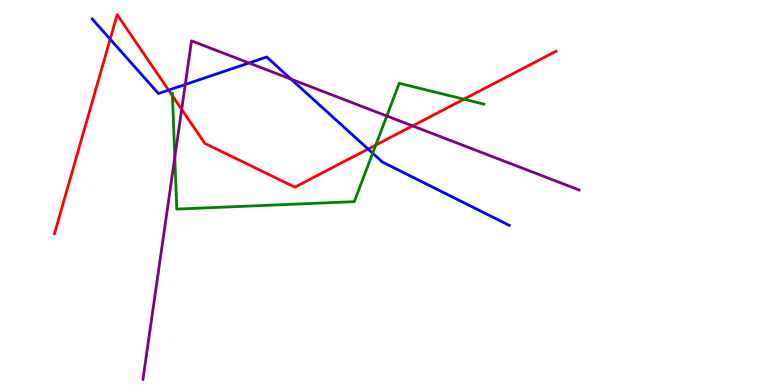[{'lines': ['blue', 'red'], 'intersections': [{'x': 1.42, 'y': 8.98}, {'x': 2.17, 'y': 7.66}, {'x': 4.75, 'y': 6.13}]}, {'lines': ['green', 'red'], 'intersections': [{'x': 2.23, 'y': 7.51}, {'x': 4.85, 'y': 6.23}, {'x': 5.99, 'y': 7.42}]}, {'lines': ['purple', 'red'], 'intersections': [{'x': 2.34, 'y': 7.16}, {'x': 5.32, 'y': 6.73}]}, {'lines': ['blue', 'green'], 'intersections': [{'x': 4.81, 'y': 6.02}]}, {'lines': ['blue', 'purple'], 'intersections': [{'x': 2.39, 'y': 7.81}, {'x': 3.21, 'y': 8.36}, {'x': 3.76, 'y': 7.94}]}, {'lines': ['green', 'purple'], 'intersections': [{'x': 2.26, 'y': 5.91}, {'x': 4.99, 'y': 6.99}]}]